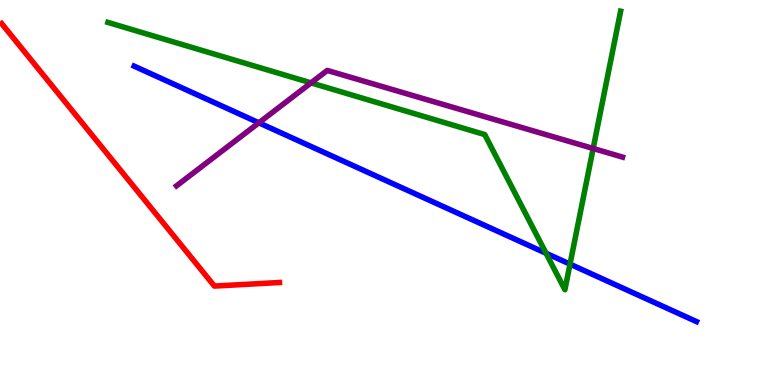[{'lines': ['blue', 'red'], 'intersections': []}, {'lines': ['green', 'red'], 'intersections': []}, {'lines': ['purple', 'red'], 'intersections': []}, {'lines': ['blue', 'green'], 'intersections': [{'x': 7.05, 'y': 3.42}, {'x': 7.36, 'y': 3.14}]}, {'lines': ['blue', 'purple'], 'intersections': [{'x': 3.34, 'y': 6.81}]}, {'lines': ['green', 'purple'], 'intersections': [{'x': 4.01, 'y': 7.85}, {'x': 7.65, 'y': 6.14}]}]